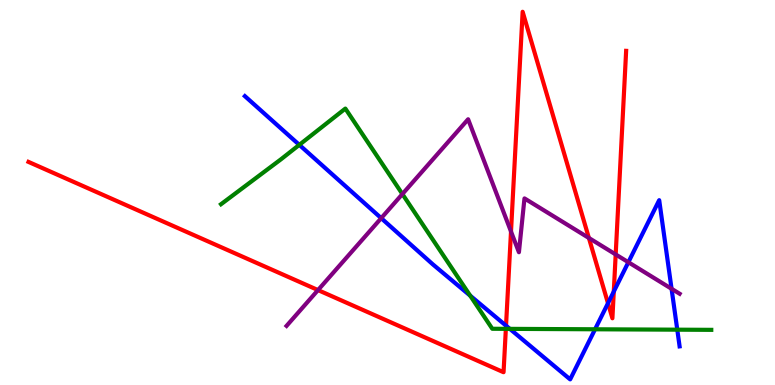[{'lines': ['blue', 'red'], 'intersections': [{'x': 6.53, 'y': 1.54}, {'x': 7.85, 'y': 2.12}, {'x': 7.92, 'y': 2.43}]}, {'lines': ['green', 'red'], 'intersections': [{'x': 6.53, 'y': 1.46}]}, {'lines': ['purple', 'red'], 'intersections': [{'x': 4.1, 'y': 2.47}, {'x': 6.59, 'y': 3.99}, {'x': 7.6, 'y': 3.82}, {'x': 7.94, 'y': 3.39}]}, {'lines': ['blue', 'green'], 'intersections': [{'x': 3.86, 'y': 6.24}, {'x': 6.07, 'y': 2.32}, {'x': 6.58, 'y': 1.46}, {'x': 7.68, 'y': 1.45}, {'x': 8.74, 'y': 1.44}]}, {'lines': ['blue', 'purple'], 'intersections': [{'x': 4.92, 'y': 4.33}, {'x': 8.11, 'y': 3.19}, {'x': 8.67, 'y': 2.5}]}, {'lines': ['green', 'purple'], 'intersections': [{'x': 5.19, 'y': 4.96}]}]